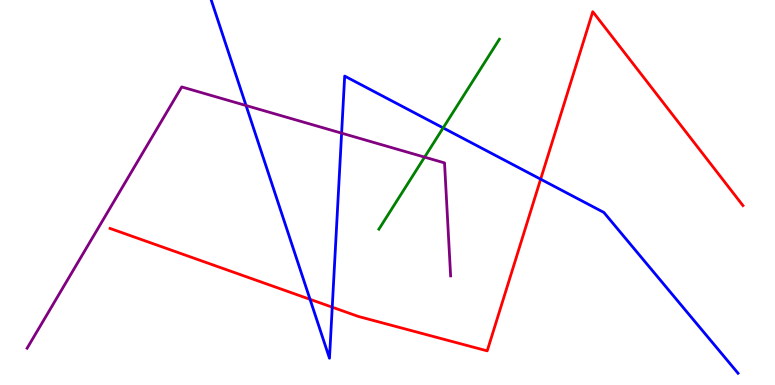[{'lines': ['blue', 'red'], 'intersections': [{'x': 4.0, 'y': 2.23}, {'x': 4.29, 'y': 2.02}, {'x': 6.98, 'y': 5.35}]}, {'lines': ['green', 'red'], 'intersections': []}, {'lines': ['purple', 'red'], 'intersections': []}, {'lines': ['blue', 'green'], 'intersections': [{'x': 5.72, 'y': 6.68}]}, {'lines': ['blue', 'purple'], 'intersections': [{'x': 3.17, 'y': 7.26}, {'x': 4.41, 'y': 6.54}]}, {'lines': ['green', 'purple'], 'intersections': [{'x': 5.48, 'y': 5.92}]}]